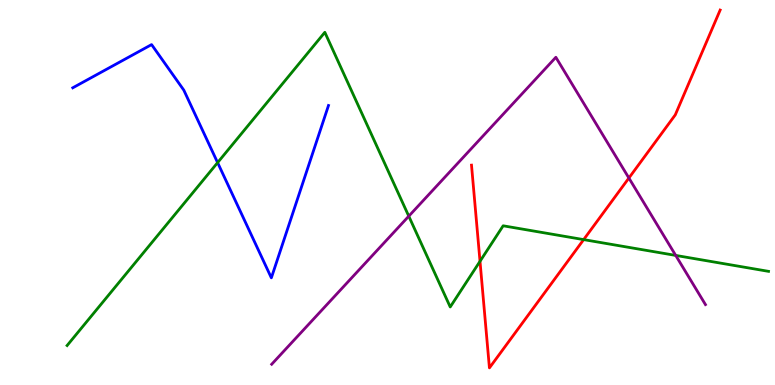[{'lines': ['blue', 'red'], 'intersections': []}, {'lines': ['green', 'red'], 'intersections': [{'x': 6.19, 'y': 3.21}, {'x': 7.53, 'y': 3.78}]}, {'lines': ['purple', 'red'], 'intersections': [{'x': 8.11, 'y': 5.38}]}, {'lines': ['blue', 'green'], 'intersections': [{'x': 2.81, 'y': 5.78}]}, {'lines': ['blue', 'purple'], 'intersections': []}, {'lines': ['green', 'purple'], 'intersections': [{'x': 5.27, 'y': 4.39}, {'x': 8.72, 'y': 3.37}]}]